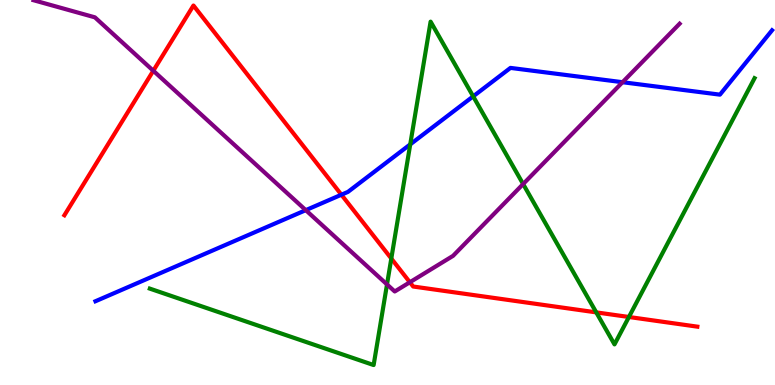[{'lines': ['blue', 'red'], 'intersections': [{'x': 4.41, 'y': 4.94}]}, {'lines': ['green', 'red'], 'intersections': [{'x': 5.05, 'y': 3.28}, {'x': 7.69, 'y': 1.89}, {'x': 8.11, 'y': 1.77}]}, {'lines': ['purple', 'red'], 'intersections': [{'x': 1.98, 'y': 8.16}, {'x': 5.29, 'y': 2.67}]}, {'lines': ['blue', 'green'], 'intersections': [{'x': 5.29, 'y': 6.25}, {'x': 6.11, 'y': 7.5}]}, {'lines': ['blue', 'purple'], 'intersections': [{'x': 3.95, 'y': 4.54}, {'x': 8.03, 'y': 7.86}]}, {'lines': ['green', 'purple'], 'intersections': [{'x': 4.99, 'y': 2.61}, {'x': 6.75, 'y': 5.22}]}]